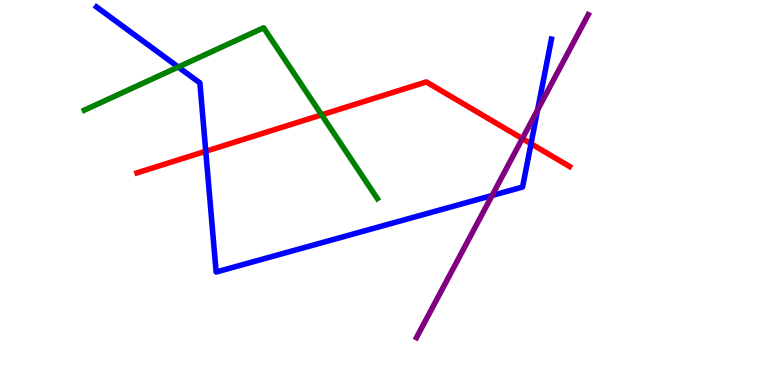[{'lines': ['blue', 'red'], 'intersections': [{'x': 2.65, 'y': 6.07}, {'x': 6.85, 'y': 6.27}]}, {'lines': ['green', 'red'], 'intersections': [{'x': 4.15, 'y': 7.02}]}, {'lines': ['purple', 'red'], 'intersections': [{'x': 6.74, 'y': 6.4}]}, {'lines': ['blue', 'green'], 'intersections': [{'x': 2.3, 'y': 8.26}]}, {'lines': ['blue', 'purple'], 'intersections': [{'x': 6.35, 'y': 4.92}, {'x': 6.94, 'y': 7.15}]}, {'lines': ['green', 'purple'], 'intersections': []}]